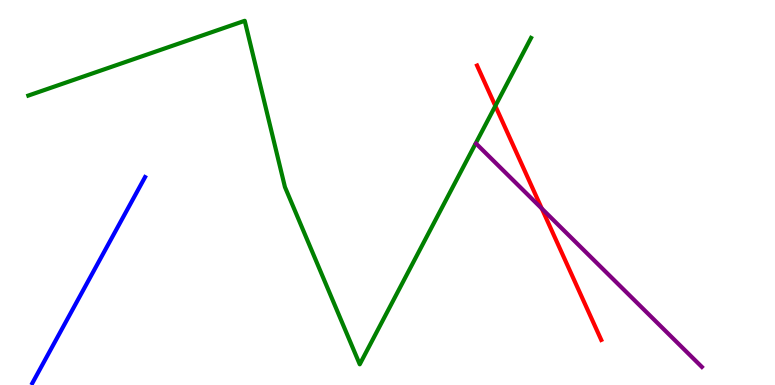[{'lines': ['blue', 'red'], 'intersections': []}, {'lines': ['green', 'red'], 'intersections': [{'x': 6.39, 'y': 7.25}]}, {'lines': ['purple', 'red'], 'intersections': [{'x': 6.99, 'y': 4.58}]}, {'lines': ['blue', 'green'], 'intersections': []}, {'lines': ['blue', 'purple'], 'intersections': []}, {'lines': ['green', 'purple'], 'intersections': []}]